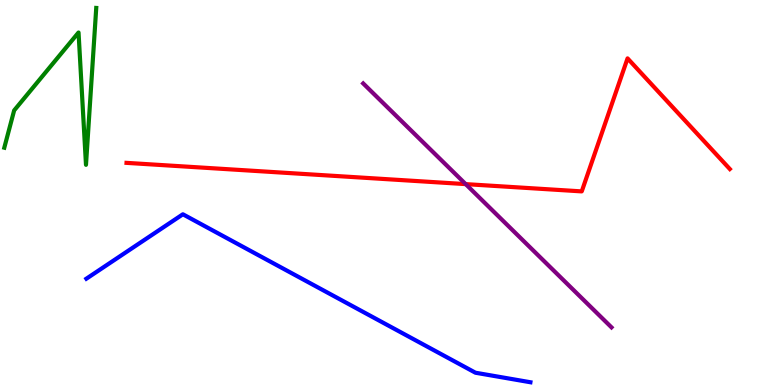[{'lines': ['blue', 'red'], 'intersections': []}, {'lines': ['green', 'red'], 'intersections': []}, {'lines': ['purple', 'red'], 'intersections': [{'x': 6.01, 'y': 5.22}]}, {'lines': ['blue', 'green'], 'intersections': []}, {'lines': ['blue', 'purple'], 'intersections': []}, {'lines': ['green', 'purple'], 'intersections': []}]